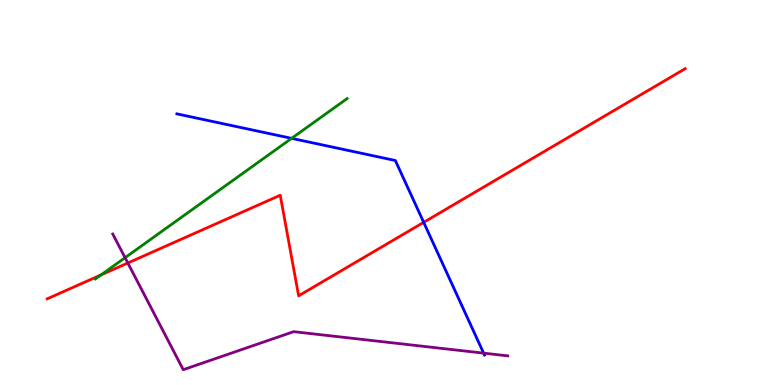[{'lines': ['blue', 'red'], 'intersections': [{'x': 5.47, 'y': 4.23}]}, {'lines': ['green', 'red'], 'intersections': [{'x': 1.3, 'y': 2.86}]}, {'lines': ['purple', 'red'], 'intersections': [{'x': 1.65, 'y': 3.17}]}, {'lines': ['blue', 'green'], 'intersections': [{'x': 3.76, 'y': 6.41}]}, {'lines': ['blue', 'purple'], 'intersections': [{'x': 6.24, 'y': 0.828}]}, {'lines': ['green', 'purple'], 'intersections': [{'x': 1.61, 'y': 3.31}]}]